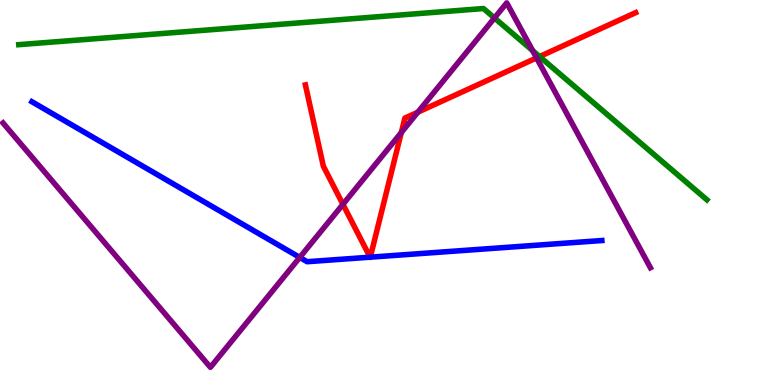[{'lines': ['blue', 'red'], 'intersections': [{'x': 4.78, 'y': 3.32}, {'x': 4.78, 'y': 3.32}]}, {'lines': ['green', 'red'], 'intersections': [{'x': 6.96, 'y': 8.53}]}, {'lines': ['purple', 'red'], 'intersections': [{'x': 4.42, 'y': 4.69}, {'x': 5.18, 'y': 6.56}, {'x': 5.39, 'y': 7.09}, {'x': 6.92, 'y': 8.5}]}, {'lines': ['blue', 'green'], 'intersections': []}, {'lines': ['blue', 'purple'], 'intersections': [{'x': 3.87, 'y': 3.31}]}, {'lines': ['green', 'purple'], 'intersections': [{'x': 6.38, 'y': 9.53}, {'x': 6.87, 'y': 8.68}]}]